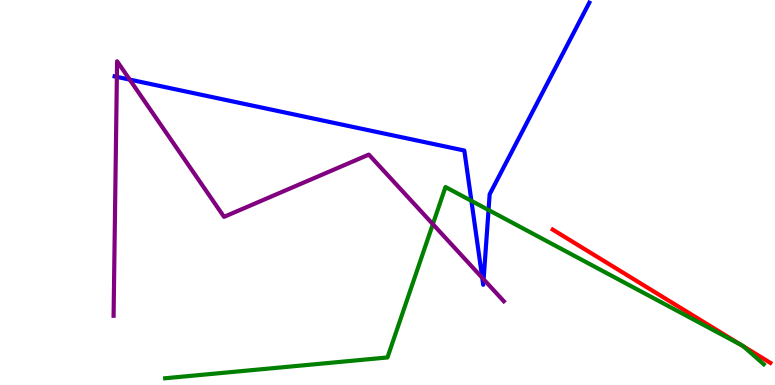[{'lines': ['blue', 'red'], 'intersections': []}, {'lines': ['green', 'red'], 'intersections': [{'x': 9.56, 'y': 1.04}, {'x': 9.59, 'y': 1.01}]}, {'lines': ['purple', 'red'], 'intersections': []}, {'lines': ['blue', 'green'], 'intersections': [{'x': 6.08, 'y': 4.78}, {'x': 6.3, 'y': 4.55}]}, {'lines': ['blue', 'purple'], 'intersections': [{'x': 1.51, 'y': 8.0}, {'x': 1.67, 'y': 7.93}, {'x': 6.22, 'y': 2.78}, {'x': 6.24, 'y': 2.75}]}, {'lines': ['green', 'purple'], 'intersections': [{'x': 5.59, 'y': 4.18}]}]